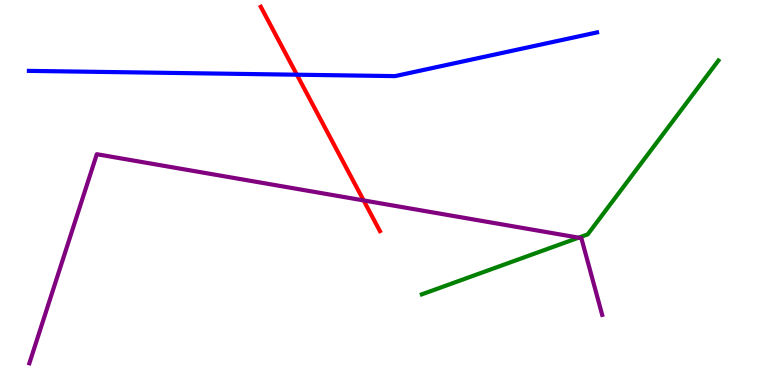[{'lines': ['blue', 'red'], 'intersections': [{'x': 3.83, 'y': 8.06}]}, {'lines': ['green', 'red'], 'intersections': []}, {'lines': ['purple', 'red'], 'intersections': [{'x': 4.69, 'y': 4.79}]}, {'lines': ['blue', 'green'], 'intersections': []}, {'lines': ['blue', 'purple'], 'intersections': []}, {'lines': ['green', 'purple'], 'intersections': [{'x': 7.47, 'y': 3.83}]}]